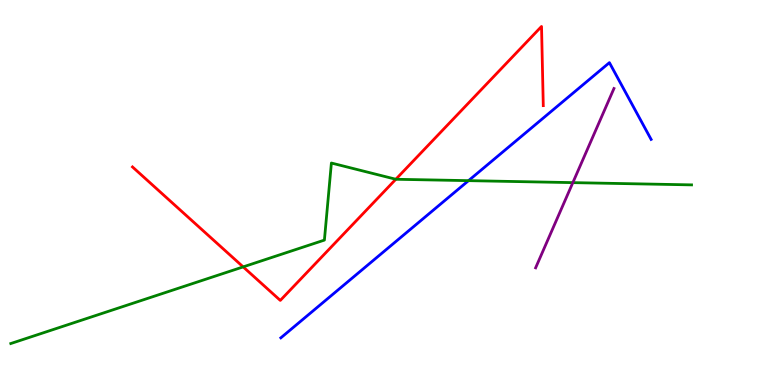[{'lines': ['blue', 'red'], 'intersections': []}, {'lines': ['green', 'red'], 'intersections': [{'x': 3.14, 'y': 3.07}, {'x': 5.11, 'y': 5.34}]}, {'lines': ['purple', 'red'], 'intersections': []}, {'lines': ['blue', 'green'], 'intersections': [{'x': 6.05, 'y': 5.31}]}, {'lines': ['blue', 'purple'], 'intersections': []}, {'lines': ['green', 'purple'], 'intersections': [{'x': 7.39, 'y': 5.26}]}]